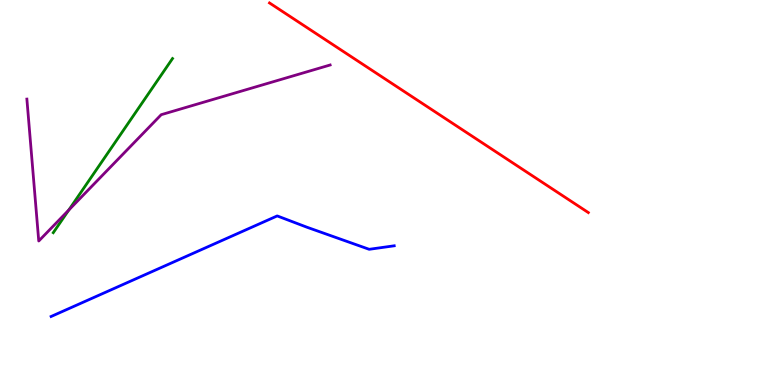[{'lines': ['blue', 'red'], 'intersections': []}, {'lines': ['green', 'red'], 'intersections': []}, {'lines': ['purple', 'red'], 'intersections': []}, {'lines': ['blue', 'green'], 'intersections': []}, {'lines': ['blue', 'purple'], 'intersections': []}, {'lines': ['green', 'purple'], 'intersections': [{'x': 0.887, 'y': 4.54}]}]